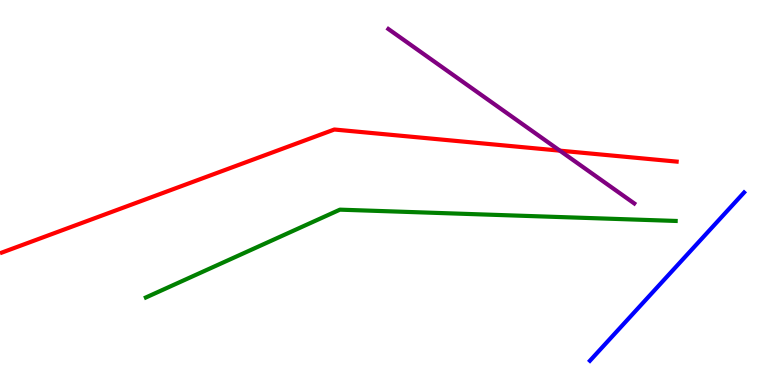[{'lines': ['blue', 'red'], 'intersections': []}, {'lines': ['green', 'red'], 'intersections': []}, {'lines': ['purple', 'red'], 'intersections': [{'x': 7.22, 'y': 6.09}]}, {'lines': ['blue', 'green'], 'intersections': []}, {'lines': ['blue', 'purple'], 'intersections': []}, {'lines': ['green', 'purple'], 'intersections': []}]